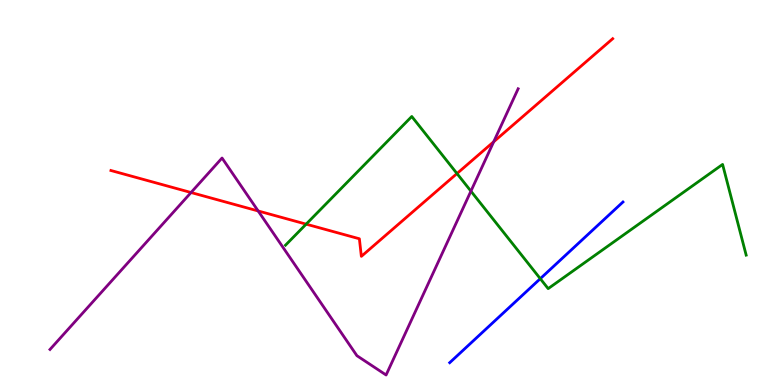[{'lines': ['blue', 'red'], 'intersections': []}, {'lines': ['green', 'red'], 'intersections': [{'x': 3.95, 'y': 4.18}, {'x': 5.9, 'y': 5.49}]}, {'lines': ['purple', 'red'], 'intersections': [{'x': 2.47, 'y': 5.0}, {'x': 3.33, 'y': 4.52}, {'x': 6.37, 'y': 6.32}]}, {'lines': ['blue', 'green'], 'intersections': [{'x': 6.97, 'y': 2.76}]}, {'lines': ['blue', 'purple'], 'intersections': []}, {'lines': ['green', 'purple'], 'intersections': [{'x': 6.08, 'y': 5.04}]}]